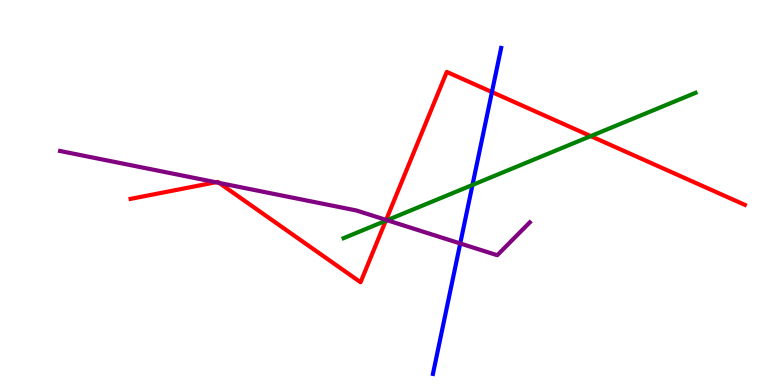[{'lines': ['blue', 'red'], 'intersections': [{'x': 6.35, 'y': 7.61}]}, {'lines': ['green', 'red'], 'intersections': [{'x': 4.98, 'y': 4.27}, {'x': 7.62, 'y': 6.46}]}, {'lines': ['purple', 'red'], 'intersections': [{'x': 2.78, 'y': 5.27}, {'x': 2.83, 'y': 5.25}, {'x': 4.98, 'y': 4.29}]}, {'lines': ['blue', 'green'], 'intersections': [{'x': 6.1, 'y': 5.2}]}, {'lines': ['blue', 'purple'], 'intersections': [{'x': 5.94, 'y': 3.68}]}, {'lines': ['green', 'purple'], 'intersections': [{'x': 4.99, 'y': 4.28}]}]